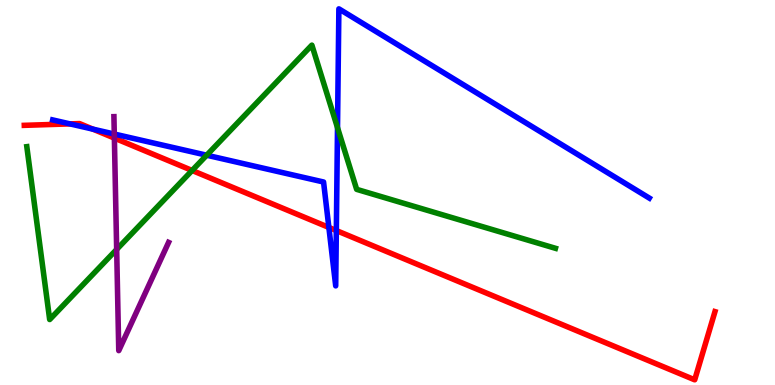[{'lines': ['blue', 'red'], 'intersections': [{'x': 0.903, 'y': 6.78}, {'x': 1.2, 'y': 6.65}, {'x': 4.24, 'y': 4.09}, {'x': 4.34, 'y': 4.01}]}, {'lines': ['green', 'red'], 'intersections': [{'x': 2.48, 'y': 5.57}]}, {'lines': ['purple', 'red'], 'intersections': [{'x': 1.48, 'y': 6.41}]}, {'lines': ['blue', 'green'], 'intersections': [{'x': 2.67, 'y': 5.97}, {'x': 4.35, 'y': 6.68}]}, {'lines': ['blue', 'purple'], 'intersections': [{'x': 1.47, 'y': 6.52}]}, {'lines': ['green', 'purple'], 'intersections': [{'x': 1.51, 'y': 3.52}]}]